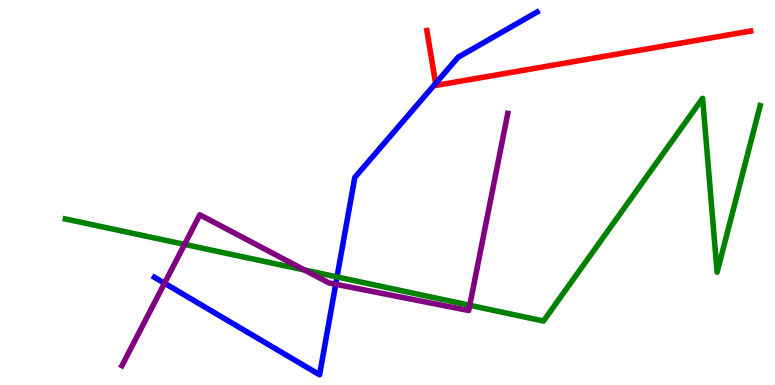[{'lines': ['blue', 'red'], 'intersections': [{'x': 5.62, 'y': 7.83}]}, {'lines': ['green', 'red'], 'intersections': []}, {'lines': ['purple', 'red'], 'intersections': []}, {'lines': ['blue', 'green'], 'intersections': [{'x': 4.35, 'y': 2.81}]}, {'lines': ['blue', 'purple'], 'intersections': [{'x': 2.12, 'y': 2.64}, {'x': 4.33, 'y': 2.62}]}, {'lines': ['green', 'purple'], 'intersections': [{'x': 2.38, 'y': 3.65}, {'x': 3.93, 'y': 2.99}, {'x': 6.06, 'y': 2.07}]}]